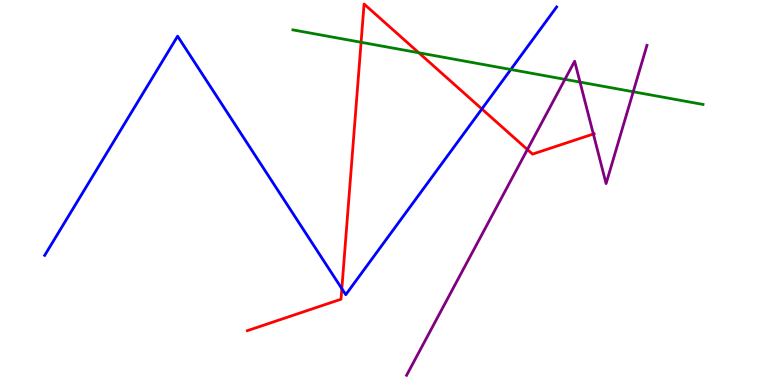[{'lines': ['blue', 'red'], 'intersections': [{'x': 4.41, 'y': 2.5}, {'x': 6.22, 'y': 7.17}]}, {'lines': ['green', 'red'], 'intersections': [{'x': 4.66, 'y': 8.9}, {'x': 5.4, 'y': 8.63}]}, {'lines': ['purple', 'red'], 'intersections': [{'x': 6.81, 'y': 6.12}, {'x': 7.66, 'y': 6.52}]}, {'lines': ['blue', 'green'], 'intersections': [{'x': 6.59, 'y': 8.19}]}, {'lines': ['blue', 'purple'], 'intersections': []}, {'lines': ['green', 'purple'], 'intersections': [{'x': 7.29, 'y': 7.94}, {'x': 7.48, 'y': 7.87}, {'x': 8.17, 'y': 7.62}]}]